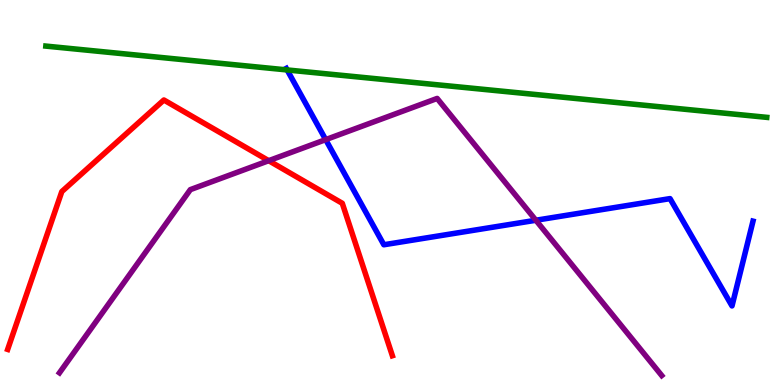[{'lines': ['blue', 'red'], 'intersections': []}, {'lines': ['green', 'red'], 'intersections': []}, {'lines': ['purple', 'red'], 'intersections': [{'x': 3.47, 'y': 5.83}]}, {'lines': ['blue', 'green'], 'intersections': [{'x': 3.71, 'y': 8.18}]}, {'lines': ['blue', 'purple'], 'intersections': [{'x': 4.2, 'y': 6.37}, {'x': 6.91, 'y': 4.28}]}, {'lines': ['green', 'purple'], 'intersections': []}]